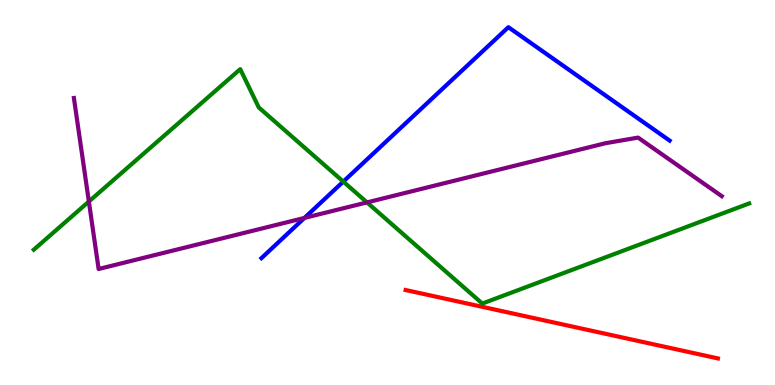[{'lines': ['blue', 'red'], 'intersections': []}, {'lines': ['green', 'red'], 'intersections': []}, {'lines': ['purple', 'red'], 'intersections': []}, {'lines': ['blue', 'green'], 'intersections': [{'x': 4.43, 'y': 5.28}]}, {'lines': ['blue', 'purple'], 'intersections': [{'x': 3.93, 'y': 4.34}]}, {'lines': ['green', 'purple'], 'intersections': [{'x': 1.15, 'y': 4.77}, {'x': 4.74, 'y': 4.74}]}]